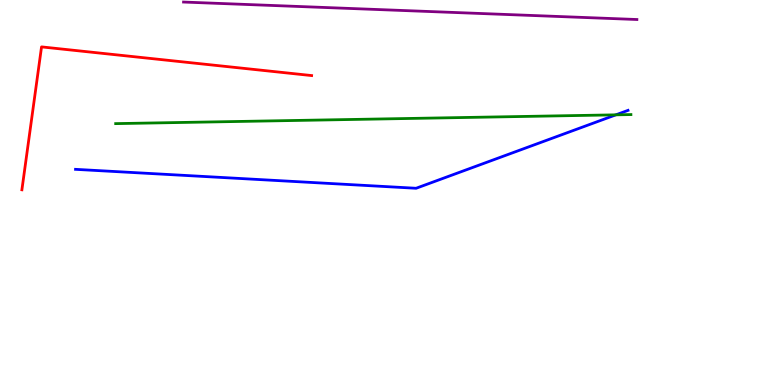[{'lines': ['blue', 'red'], 'intersections': []}, {'lines': ['green', 'red'], 'intersections': []}, {'lines': ['purple', 'red'], 'intersections': []}, {'lines': ['blue', 'green'], 'intersections': [{'x': 7.95, 'y': 7.02}]}, {'lines': ['blue', 'purple'], 'intersections': []}, {'lines': ['green', 'purple'], 'intersections': []}]